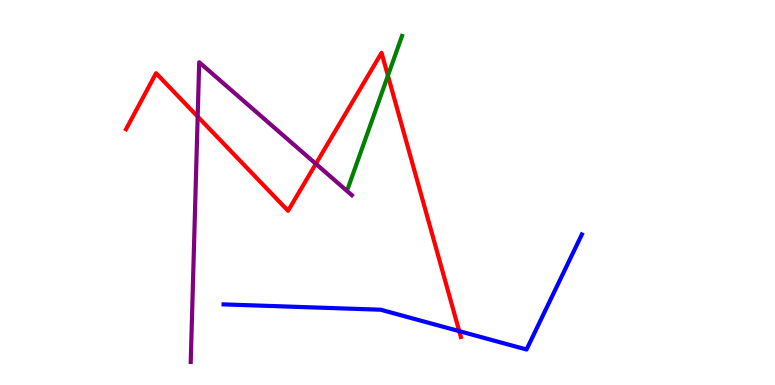[{'lines': ['blue', 'red'], 'intersections': [{'x': 5.93, 'y': 1.4}]}, {'lines': ['green', 'red'], 'intersections': [{'x': 5.01, 'y': 8.04}]}, {'lines': ['purple', 'red'], 'intersections': [{'x': 2.55, 'y': 6.97}, {'x': 4.08, 'y': 5.74}]}, {'lines': ['blue', 'green'], 'intersections': []}, {'lines': ['blue', 'purple'], 'intersections': []}, {'lines': ['green', 'purple'], 'intersections': []}]